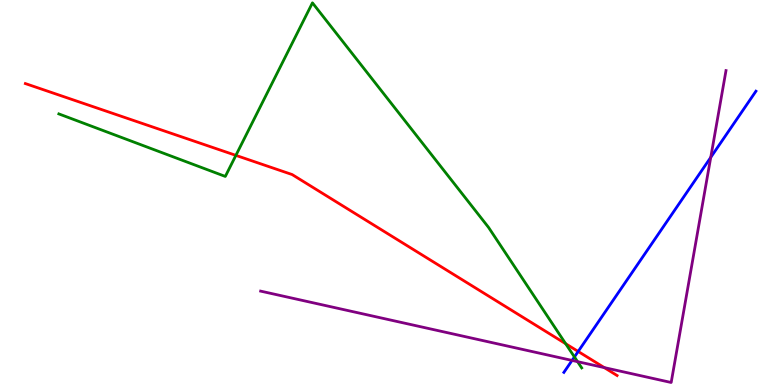[{'lines': ['blue', 'red'], 'intersections': [{'x': 7.46, 'y': 0.871}]}, {'lines': ['green', 'red'], 'intersections': [{'x': 3.04, 'y': 5.96}, {'x': 7.3, 'y': 1.07}]}, {'lines': ['purple', 'red'], 'intersections': [{'x': 7.8, 'y': 0.452}]}, {'lines': ['blue', 'green'], 'intersections': [{'x': 7.41, 'y': 0.729}]}, {'lines': ['blue', 'purple'], 'intersections': [{'x': 7.38, 'y': 0.638}, {'x': 9.17, 'y': 5.91}]}, {'lines': ['green', 'purple'], 'intersections': [{'x': 7.45, 'y': 0.606}]}]